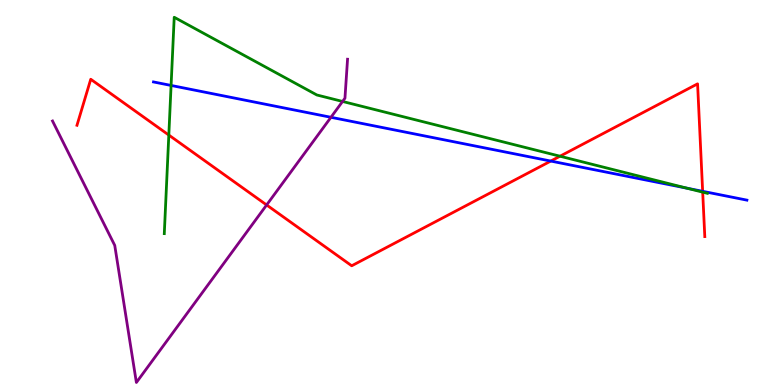[{'lines': ['blue', 'red'], 'intersections': [{'x': 7.11, 'y': 5.82}, {'x': 9.07, 'y': 5.03}]}, {'lines': ['green', 'red'], 'intersections': [{'x': 2.18, 'y': 6.49}, {'x': 7.23, 'y': 5.94}, {'x': 9.07, 'y': 5.01}]}, {'lines': ['purple', 'red'], 'intersections': [{'x': 3.44, 'y': 4.68}]}, {'lines': ['blue', 'green'], 'intersections': [{'x': 2.21, 'y': 7.78}, {'x': 8.86, 'y': 5.11}]}, {'lines': ['blue', 'purple'], 'intersections': [{'x': 4.27, 'y': 6.95}]}, {'lines': ['green', 'purple'], 'intersections': [{'x': 4.42, 'y': 7.36}]}]